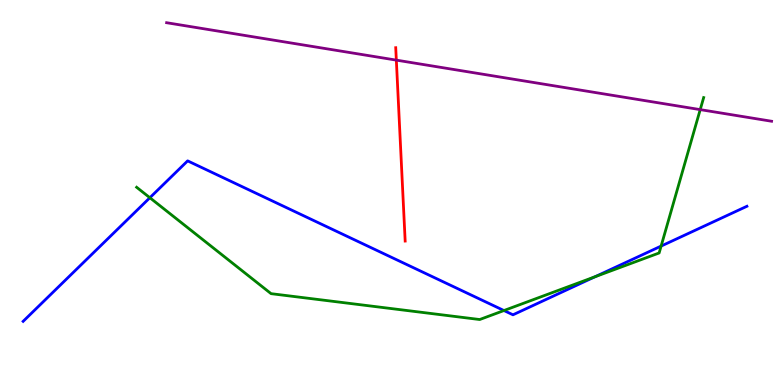[{'lines': ['blue', 'red'], 'intersections': []}, {'lines': ['green', 'red'], 'intersections': []}, {'lines': ['purple', 'red'], 'intersections': [{'x': 5.11, 'y': 8.44}]}, {'lines': ['blue', 'green'], 'intersections': [{'x': 1.93, 'y': 4.86}, {'x': 6.5, 'y': 1.93}, {'x': 7.68, 'y': 2.81}, {'x': 8.53, 'y': 3.61}]}, {'lines': ['blue', 'purple'], 'intersections': []}, {'lines': ['green', 'purple'], 'intersections': [{'x': 9.04, 'y': 7.15}]}]